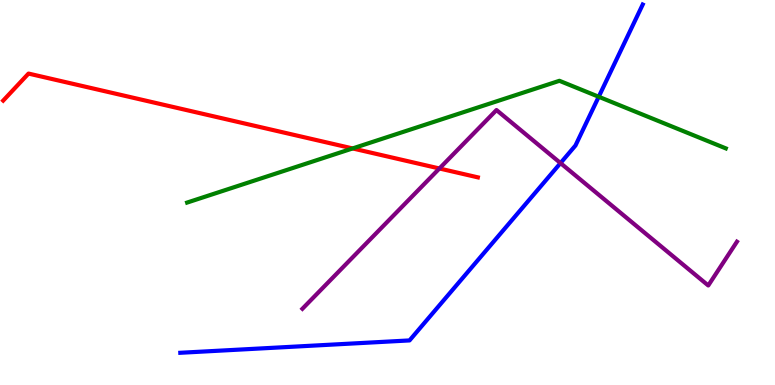[{'lines': ['blue', 'red'], 'intersections': []}, {'lines': ['green', 'red'], 'intersections': [{'x': 4.55, 'y': 6.14}]}, {'lines': ['purple', 'red'], 'intersections': [{'x': 5.67, 'y': 5.62}]}, {'lines': ['blue', 'green'], 'intersections': [{'x': 7.73, 'y': 7.49}]}, {'lines': ['blue', 'purple'], 'intersections': [{'x': 7.23, 'y': 5.76}]}, {'lines': ['green', 'purple'], 'intersections': []}]